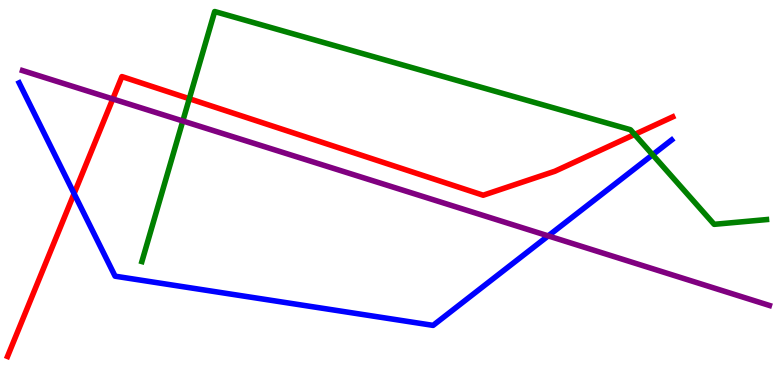[{'lines': ['blue', 'red'], 'intersections': [{'x': 0.956, 'y': 4.97}]}, {'lines': ['green', 'red'], 'intersections': [{'x': 2.44, 'y': 7.44}, {'x': 8.19, 'y': 6.51}]}, {'lines': ['purple', 'red'], 'intersections': [{'x': 1.46, 'y': 7.43}]}, {'lines': ['blue', 'green'], 'intersections': [{'x': 8.42, 'y': 5.98}]}, {'lines': ['blue', 'purple'], 'intersections': [{'x': 7.07, 'y': 3.87}]}, {'lines': ['green', 'purple'], 'intersections': [{'x': 2.36, 'y': 6.86}]}]